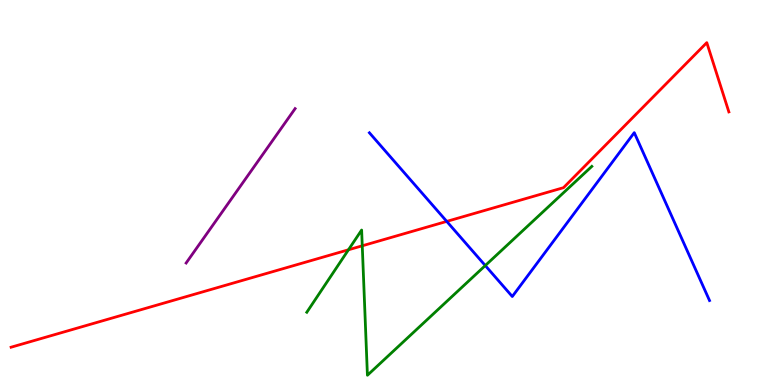[{'lines': ['blue', 'red'], 'intersections': [{'x': 5.76, 'y': 4.25}]}, {'lines': ['green', 'red'], 'intersections': [{'x': 4.5, 'y': 3.51}, {'x': 4.67, 'y': 3.62}]}, {'lines': ['purple', 'red'], 'intersections': []}, {'lines': ['blue', 'green'], 'intersections': [{'x': 6.26, 'y': 3.1}]}, {'lines': ['blue', 'purple'], 'intersections': []}, {'lines': ['green', 'purple'], 'intersections': []}]